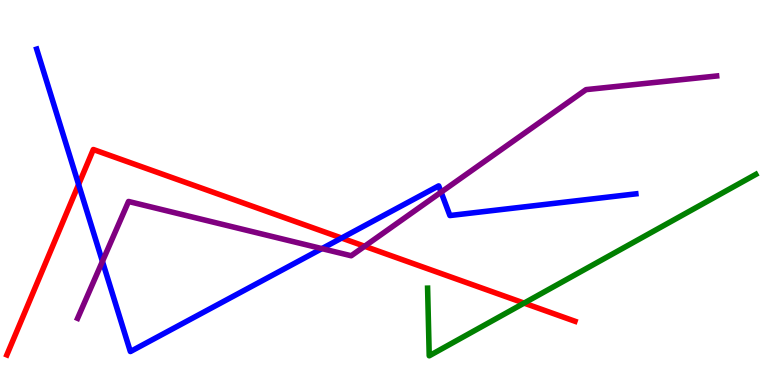[{'lines': ['blue', 'red'], 'intersections': [{'x': 1.01, 'y': 5.21}, {'x': 4.41, 'y': 3.82}]}, {'lines': ['green', 'red'], 'intersections': [{'x': 6.76, 'y': 2.13}]}, {'lines': ['purple', 'red'], 'intersections': [{'x': 4.7, 'y': 3.6}]}, {'lines': ['blue', 'green'], 'intersections': []}, {'lines': ['blue', 'purple'], 'intersections': [{'x': 1.32, 'y': 3.21}, {'x': 4.15, 'y': 3.54}, {'x': 5.69, 'y': 5.01}]}, {'lines': ['green', 'purple'], 'intersections': []}]